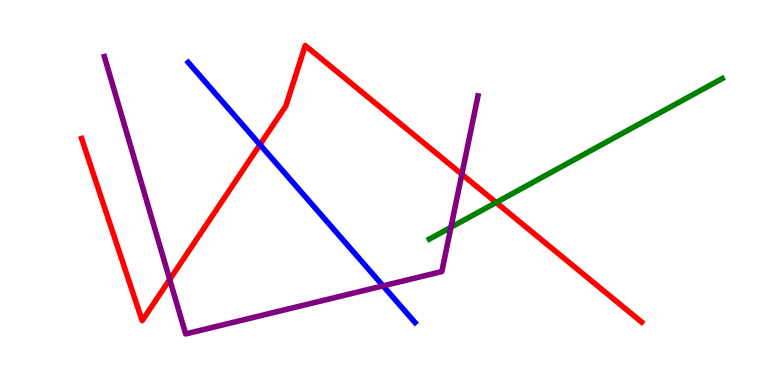[{'lines': ['blue', 'red'], 'intersections': [{'x': 3.35, 'y': 6.24}]}, {'lines': ['green', 'red'], 'intersections': [{'x': 6.4, 'y': 4.74}]}, {'lines': ['purple', 'red'], 'intersections': [{'x': 2.19, 'y': 2.74}, {'x': 5.96, 'y': 5.47}]}, {'lines': ['blue', 'green'], 'intersections': []}, {'lines': ['blue', 'purple'], 'intersections': [{'x': 4.94, 'y': 2.57}]}, {'lines': ['green', 'purple'], 'intersections': [{'x': 5.82, 'y': 4.1}]}]